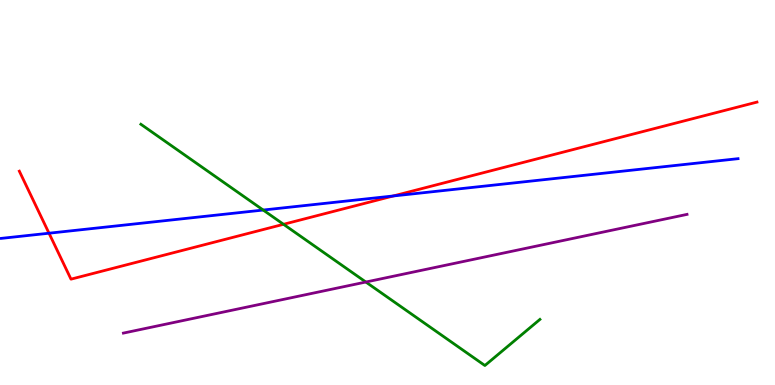[{'lines': ['blue', 'red'], 'intersections': [{'x': 0.632, 'y': 3.94}, {'x': 5.07, 'y': 4.91}]}, {'lines': ['green', 'red'], 'intersections': [{'x': 3.66, 'y': 4.17}]}, {'lines': ['purple', 'red'], 'intersections': []}, {'lines': ['blue', 'green'], 'intersections': [{'x': 3.4, 'y': 4.54}]}, {'lines': ['blue', 'purple'], 'intersections': []}, {'lines': ['green', 'purple'], 'intersections': [{'x': 4.72, 'y': 2.67}]}]